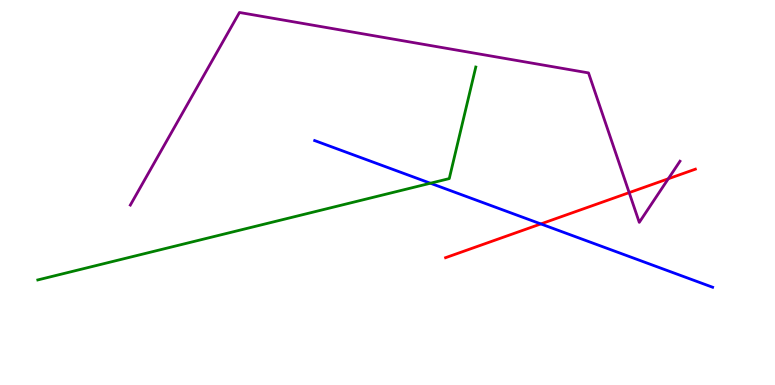[{'lines': ['blue', 'red'], 'intersections': [{'x': 6.98, 'y': 4.18}]}, {'lines': ['green', 'red'], 'intersections': []}, {'lines': ['purple', 'red'], 'intersections': [{'x': 8.12, 'y': 5.0}, {'x': 8.62, 'y': 5.36}]}, {'lines': ['blue', 'green'], 'intersections': [{'x': 5.55, 'y': 5.24}]}, {'lines': ['blue', 'purple'], 'intersections': []}, {'lines': ['green', 'purple'], 'intersections': []}]